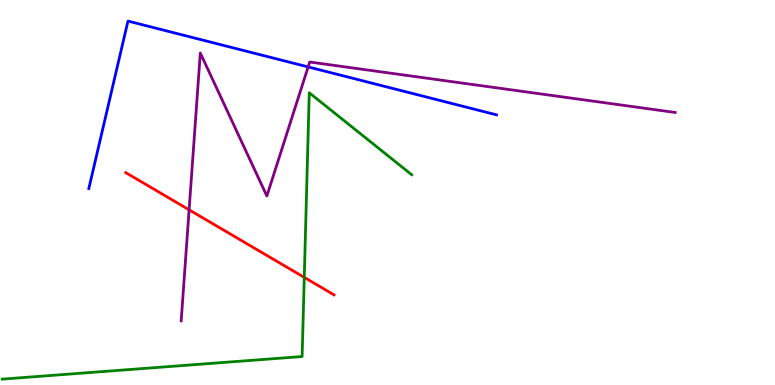[{'lines': ['blue', 'red'], 'intersections': []}, {'lines': ['green', 'red'], 'intersections': [{'x': 3.93, 'y': 2.79}]}, {'lines': ['purple', 'red'], 'intersections': [{'x': 2.44, 'y': 4.55}]}, {'lines': ['blue', 'green'], 'intersections': []}, {'lines': ['blue', 'purple'], 'intersections': [{'x': 3.98, 'y': 8.26}]}, {'lines': ['green', 'purple'], 'intersections': []}]